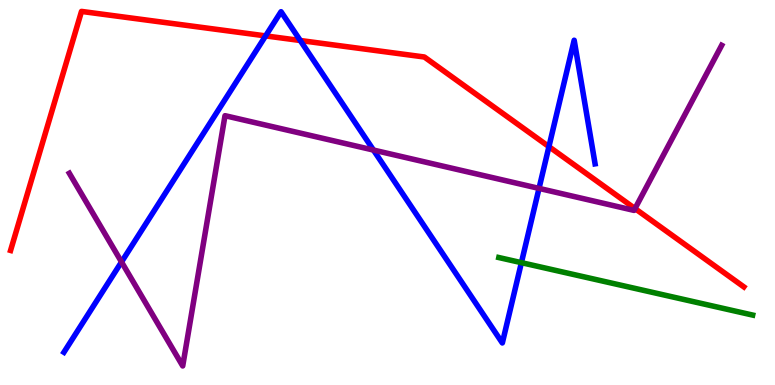[{'lines': ['blue', 'red'], 'intersections': [{'x': 3.43, 'y': 9.07}, {'x': 3.87, 'y': 8.95}, {'x': 7.08, 'y': 6.19}]}, {'lines': ['green', 'red'], 'intersections': []}, {'lines': ['purple', 'red'], 'intersections': [{'x': 8.19, 'y': 4.58}]}, {'lines': ['blue', 'green'], 'intersections': [{'x': 6.73, 'y': 3.18}]}, {'lines': ['blue', 'purple'], 'intersections': [{'x': 1.57, 'y': 3.2}, {'x': 4.82, 'y': 6.1}, {'x': 6.96, 'y': 5.11}]}, {'lines': ['green', 'purple'], 'intersections': []}]